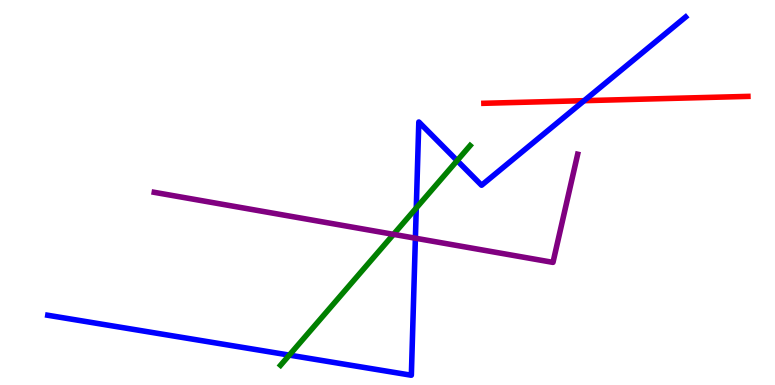[{'lines': ['blue', 'red'], 'intersections': [{'x': 7.54, 'y': 7.39}]}, {'lines': ['green', 'red'], 'intersections': []}, {'lines': ['purple', 'red'], 'intersections': []}, {'lines': ['blue', 'green'], 'intersections': [{'x': 3.73, 'y': 0.776}, {'x': 5.37, 'y': 4.6}, {'x': 5.9, 'y': 5.83}]}, {'lines': ['blue', 'purple'], 'intersections': [{'x': 5.36, 'y': 3.81}]}, {'lines': ['green', 'purple'], 'intersections': [{'x': 5.08, 'y': 3.91}]}]